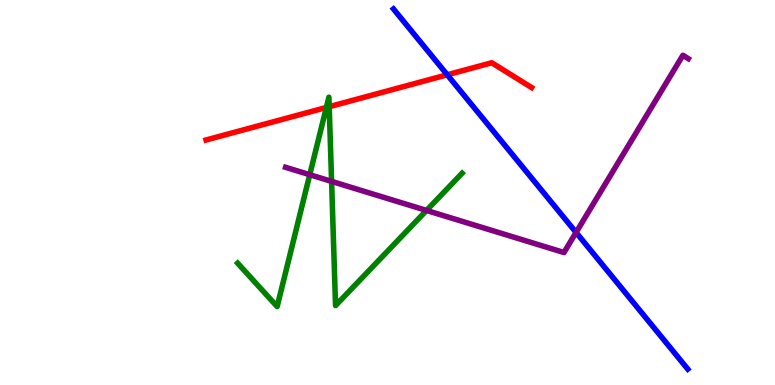[{'lines': ['blue', 'red'], 'intersections': [{'x': 5.77, 'y': 8.06}]}, {'lines': ['green', 'red'], 'intersections': [{'x': 4.21, 'y': 7.21}, {'x': 4.25, 'y': 7.23}]}, {'lines': ['purple', 'red'], 'intersections': []}, {'lines': ['blue', 'green'], 'intersections': []}, {'lines': ['blue', 'purple'], 'intersections': [{'x': 7.43, 'y': 3.96}]}, {'lines': ['green', 'purple'], 'intersections': [{'x': 4.0, 'y': 5.46}, {'x': 4.28, 'y': 5.29}, {'x': 5.5, 'y': 4.53}]}]